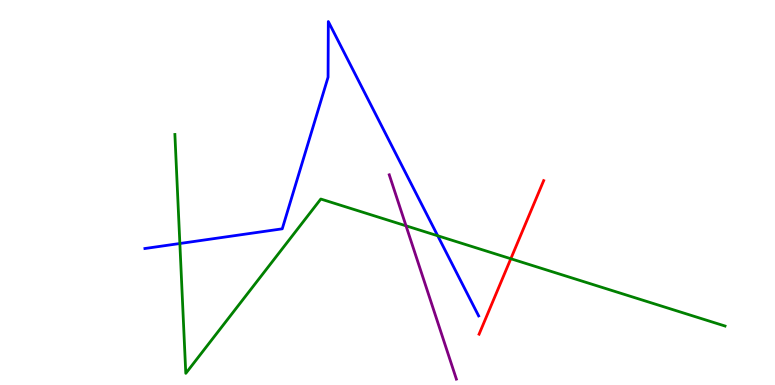[{'lines': ['blue', 'red'], 'intersections': []}, {'lines': ['green', 'red'], 'intersections': [{'x': 6.59, 'y': 3.28}]}, {'lines': ['purple', 'red'], 'intersections': []}, {'lines': ['blue', 'green'], 'intersections': [{'x': 2.32, 'y': 3.68}, {'x': 5.65, 'y': 3.88}]}, {'lines': ['blue', 'purple'], 'intersections': []}, {'lines': ['green', 'purple'], 'intersections': [{'x': 5.24, 'y': 4.13}]}]